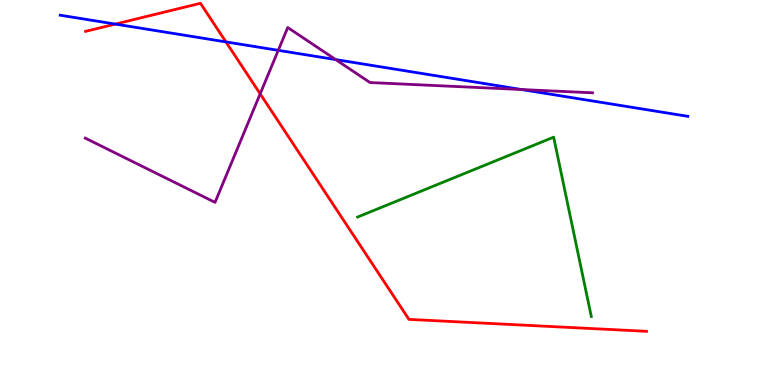[{'lines': ['blue', 'red'], 'intersections': [{'x': 1.49, 'y': 9.37}, {'x': 2.92, 'y': 8.91}]}, {'lines': ['green', 'red'], 'intersections': []}, {'lines': ['purple', 'red'], 'intersections': [{'x': 3.36, 'y': 7.56}]}, {'lines': ['blue', 'green'], 'intersections': []}, {'lines': ['blue', 'purple'], 'intersections': [{'x': 3.59, 'y': 8.69}, {'x': 4.33, 'y': 8.45}, {'x': 6.73, 'y': 7.67}]}, {'lines': ['green', 'purple'], 'intersections': []}]